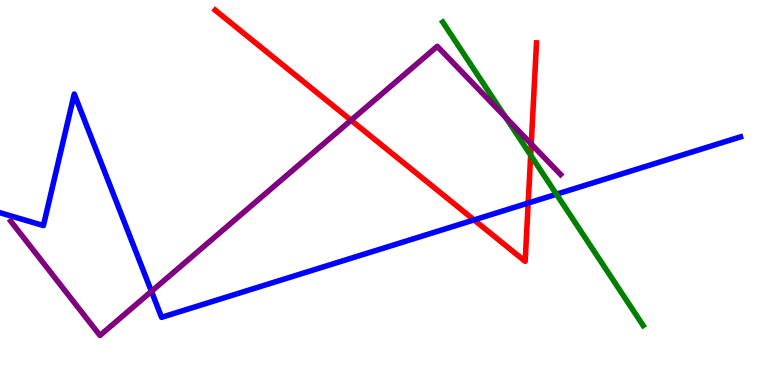[{'lines': ['blue', 'red'], 'intersections': [{'x': 6.12, 'y': 4.29}, {'x': 6.82, 'y': 4.73}]}, {'lines': ['green', 'red'], 'intersections': [{'x': 6.85, 'y': 5.97}]}, {'lines': ['purple', 'red'], 'intersections': [{'x': 4.53, 'y': 6.88}, {'x': 6.85, 'y': 6.26}]}, {'lines': ['blue', 'green'], 'intersections': [{'x': 7.18, 'y': 4.95}]}, {'lines': ['blue', 'purple'], 'intersections': [{'x': 1.95, 'y': 2.43}]}, {'lines': ['green', 'purple'], 'intersections': [{'x': 6.53, 'y': 6.95}]}]